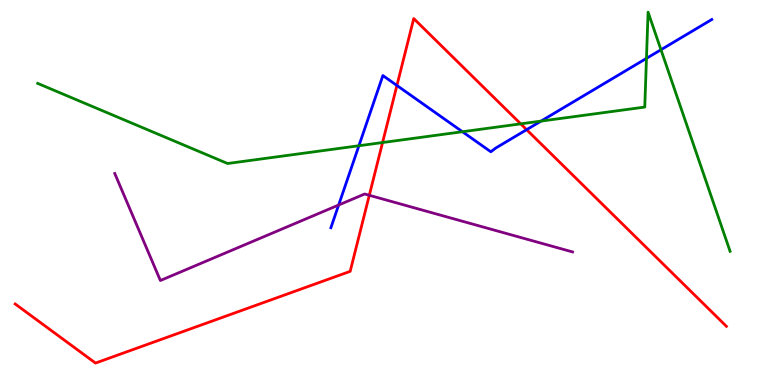[{'lines': ['blue', 'red'], 'intersections': [{'x': 5.12, 'y': 7.78}, {'x': 6.8, 'y': 6.63}]}, {'lines': ['green', 'red'], 'intersections': [{'x': 4.94, 'y': 6.3}, {'x': 6.72, 'y': 6.78}]}, {'lines': ['purple', 'red'], 'intersections': [{'x': 4.77, 'y': 4.93}]}, {'lines': ['blue', 'green'], 'intersections': [{'x': 4.63, 'y': 6.21}, {'x': 5.97, 'y': 6.58}, {'x': 6.98, 'y': 6.85}, {'x': 8.34, 'y': 8.48}, {'x': 8.53, 'y': 8.71}]}, {'lines': ['blue', 'purple'], 'intersections': [{'x': 4.37, 'y': 4.67}]}, {'lines': ['green', 'purple'], 'intersections': []}]